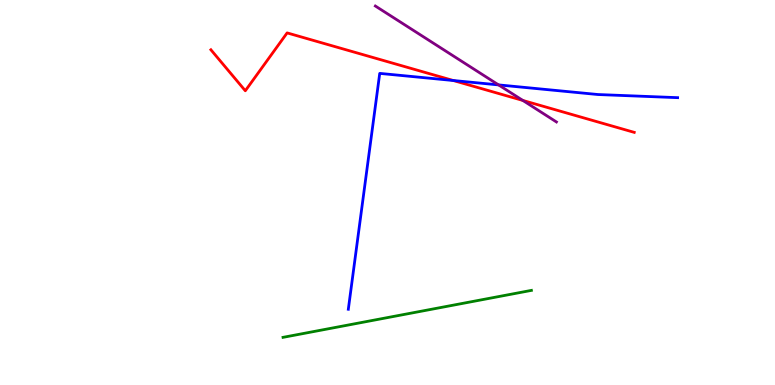[{'lines': ['blue', 'red'], 'intersections': [{'x': 5.85, 'y': 7.91}]}, {'lines': ['green', 'red'], 'intersections': []}, {'lines': ['purple', 'red'], 'intersections': [{'x': 6.75, 'y': 7.39}]}, {'lines': ['blue', 'green'], 'intersections': []}, {'lines': ['blue', 'purple'], 'intersections': [{'x': 6.43, 'y': 7.79}]}, {'lines': ['green', 'purple'], 'intersections': []}]